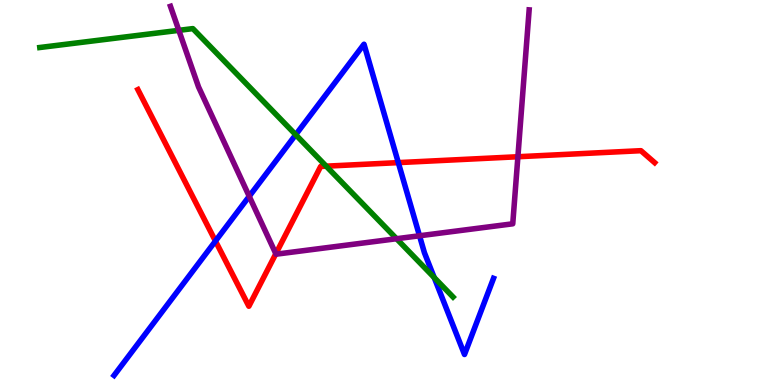[{'lines': ['blue', 'red'], 'intersections': [{'x': 2.78, 'y': 3.74}, {'x': 5.14, 'y': 5.78}]}, {'lines': ['green', 'red'], 'intersections': [{'x': 4.21, 'y': 5.68}]}, {'lines': ['purple', 'red'], 'intersections': [{'x': 3.56, 'y': 3.41}, {'x': 6.68, 'y': 5.93}]}, {'lines': ['blue', 'green'], 'intersections': [{'x': 3.82, 'y': 6.5}, {'x': 5.6, 'y': 2.79}]}, {'lines': ['blue', 'purple'], 'intersections': [{'x': 3.22, 'y': 4.9}, {'x': 5.41, 'y': 3.88}]}, {'lines': ['green', 'purple'], 'intersections': [{'x': 2.31, 'y': 9.21}, {'x': 5.12, 'y': 3.8}]}]